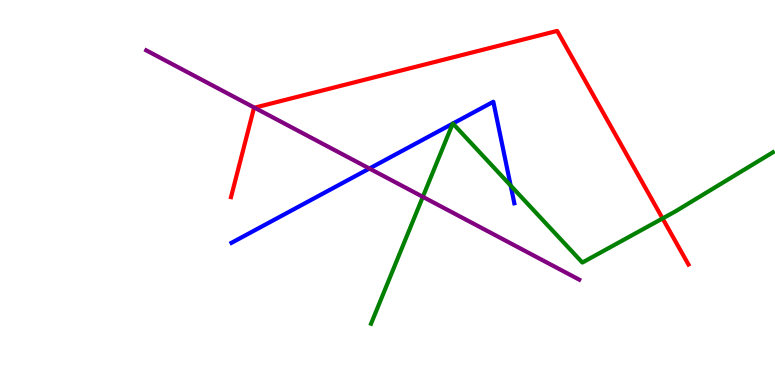[{'lines': ['blue', 'red'], 'intersections': []}, {'lines': ['green', 'red'], 'intersections': [{'x': 8.55, 'y': 4.33}]}, {'lines': ['purple', 'red'], 'intersections': [{'x': 3.28, 'y': 7.2}]}, {'lines': ['blue', 'green'], 'intersections': [{'x': 5.84, 'y': 6.79}, {'x': 5.84, 'y': 6.79}, {'x': 6.59, 'y': 5.18}]}, {'lines': ['blue', 'purple'], 'intersections': [{'x': 4.77, 'y': 5.62}]}, {'lines': ['green', 'purple'], 'intersections': [{'x': 5.46, 'y': 4.89}]}]